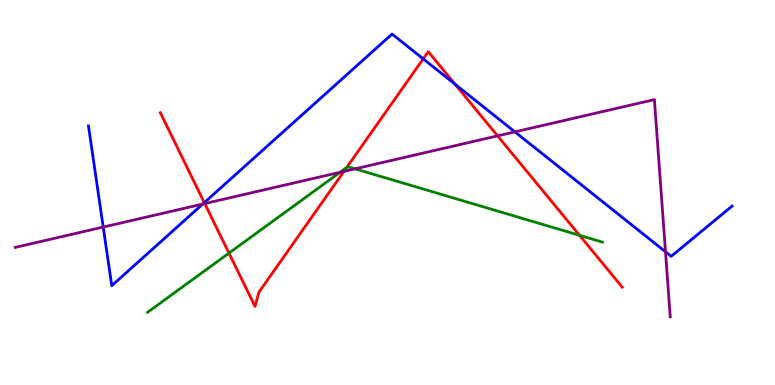[{'lines': ['blue', 'red'], 'intersections': [{'x': 2.64, 'y': 4.74}, {'x': 5.46, 'y': 8.47}, {'x': 5.87, 'y': 7.81}]}, {'lines': ['green', 'red'], 'intersections': [{'x': 2.95, 'y': 3.43}, {'x': 4.47, 'y': 5.65}, {'x': 7.48, 'y': 3.89}]}, {'lines': ['purple', 'red'], 'intersections': [{'x': 2.64, 'y': 4.71}, {'x': 4.44, 'y': 5.55}, {'x': 6.42, 'y': 6.47}]}, {'lines': ['blue', 'green'], 'intersections': []}, {'lines': ['blue', 'purple'], 'intersections': [{'x': 1.33, 'y': 4.1}, {'x': 2.62, 'y': 4.7}, {'x': 6.64, 'y': 6.57}, {'x': 8.59, 'y': 3.46}]}, {'lines': ['green', 'purple'], 'intersections': [{'x': 4.39, 'y': 5.52}, {'x': 4.58, 'y': 5.61}]}]